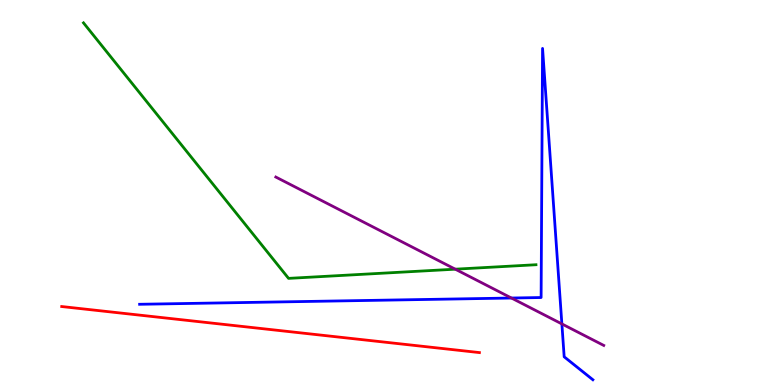[{'lines': ['blue', 'red'], 'intersections': []}, {'lines': ['green', 'red'], 'intersections': []}, {'lines': ['purple', 'red'], 'intersections': []}, {'lines': ['blue', 'green'], 'intersections': []}, {'lines': ['blue', 'purple'], 'intersections': [{'x': 6.6, 'y': 2.26}, {'x': 7.25, 'y': 1.59}]}, {'lines': ['green', 'purple'], 'intersections': [{'x': 5.87, 'y': 3.01}]}]